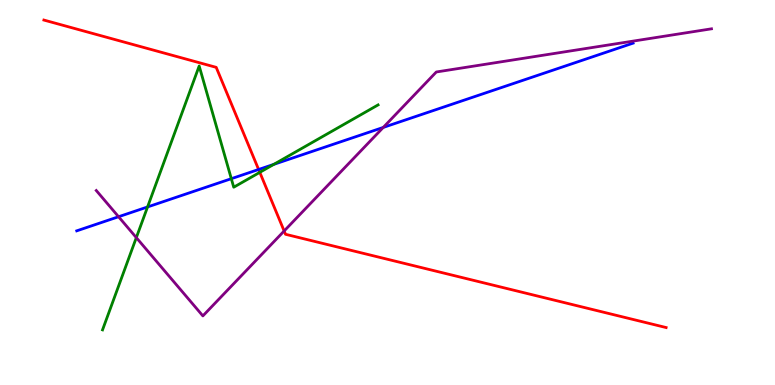[{'lines': ['blue', 'red'], 'intersections': [{'x': 3.34, 'y': 5.6}]}, {'lines': ['green', 'red'], 'intersections': [{'x': 3.35, 'y': 5.52}]}, {'lines': ['purple', 'red'], 'intersections': [{'x': 3.67, 'y': 4.0}]}, {'lines': ['blue', 'green'], 'intersections': [{'x': 1.9, 'y': 4.62}, {'x': 2.98, 'y': 5.36}, {'x': 3.53, 'y': 5.73}]}, {'lines': ['blue', 'purple'], 'intersections': [{'x': 1.53, 'y': 4.37}, {'x': 4.95, 'y': 6.69}]}, {'lines': ['green', 'purple'], 'intersections': [{'x': 1.76, 'y': 3.83}]}]